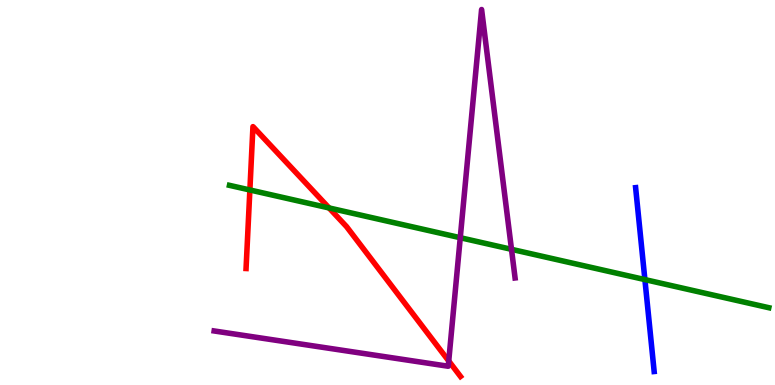[{'lines': ['blue', 'red'], 'intersections': []}, {'lines': ['green', 'red'], 'intersections': [{'x': 3.22, 'y': 5.07}, {'x': 4.25, 'y': 4.6}]}, {'lines': ['purple', 'red'], 'intersections': [{'x': 5.79, 'y': 0.623}]}, {'lines': ['blue', 'green'], 'intersections': [{'x': 8.32, 'y': 2.74}]}, {'lines': ['blue', 'purple'], 'intersections': []}, {'lines': ['green', 'purple'], 'intersections': [{'x': 5.94, 'y': 3.83}, {'x': 6.6, 'y': 3.52}]}]